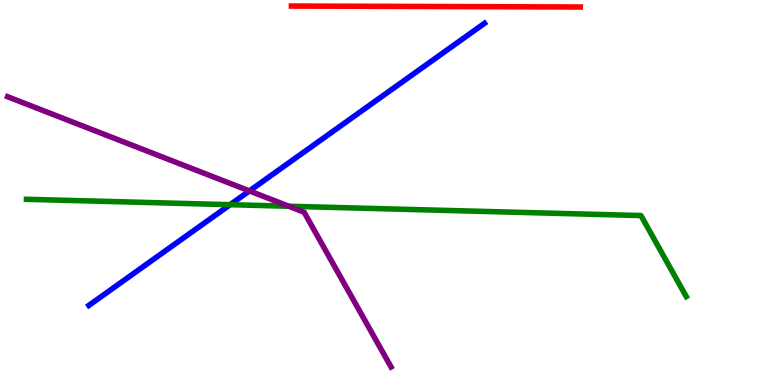[{'lines': ['blue', 'red'], 'intersections': []}, {'lines': ['green', 'red'], 'intersections': []}, {'lines': ['purple', 'red'], 'intersections': []}, {'lines': ['blue', 'green'], 'intersections': [{'x': 2.97, 'y': 4.68}]}, {'lines': ['blue', 'purple'], 'intersections': [{'x': 3.22, 'y': 5.04}]}, {'lines': ['green', 'purple'], 'intersections': [{'x': 3.73, 'y': 4.64}]}]